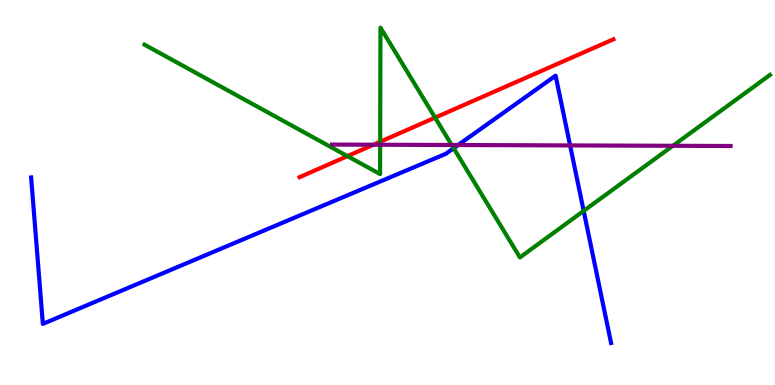[{'lines': ['blue', 'red'], 'intersections': []}, {'lines': ['green', 'red'], 'intersections': [{'x': 4.48, 'y': 5.94}, {'x': 4.91, 'y': 6.32}, {'x': 5.61, 'y': 6.94}]}, {'lines': ['purple', 'red'], 'intersections': [{'x': 4.82, 'y': 6.24}]}, {'lines': ['blue', 'green'], 'intersections': [{'x': 5.85, 'y': 6.15}, {'x': 7.53, 'y': 4.52}]}, {'lines': ['blue', 'purple'], 'intersections': [{'x': 5.91, 'y': 6.23}, {'x': 7.36, 'y': 6.22}]}, {'lines': ['green', 'purple'], 'intersections': [{'x': 4.91, 'y': 6.24}, {'x': 5.83, 'y': 6.23}, {'x': 8.68, 'y': 6.21}]}]